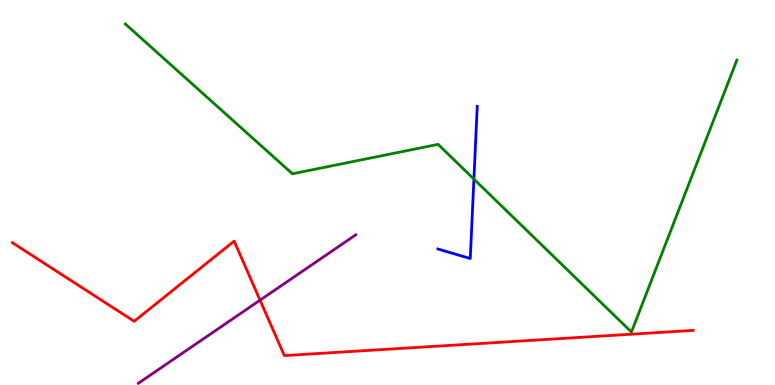[{'lines': ['blue', 'red'], 'intersections': []}, {'lines': ['green', 'red'], 'intersections': []}, {'lines': ['purple', 'red'], 'intersections': [{'x': 3.36, 'y': 2.2}]}, {'lines': ['blue', 'green'], 'intersections': [{'x': 6.11, 'y': 5.35}]}, {'lines': ['blue', 'purple'], 'intersections': []}, {'lines': ['green', 'purple'], 'intersections': []}]